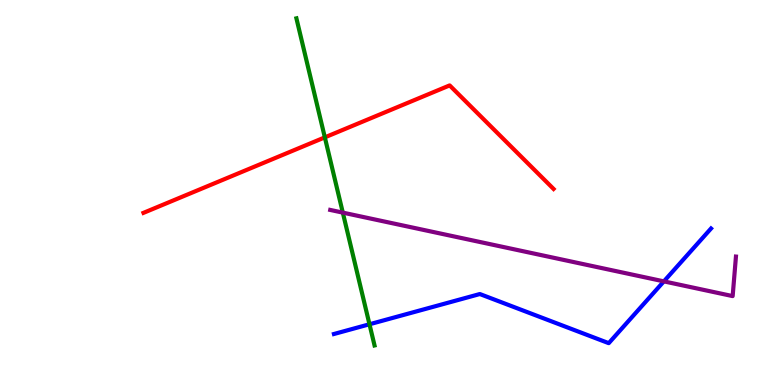[{'lines': ['blue', 'red'], 'intersections': []}, {'lines': ['green', 'red'], 'intersections': [{'x': 4.19, 'y': 6.43}]}, {'lines': ['purple', 'red'], 'intersections': []}, {'lines': ['blue', 'green'], 'intersections': [{'x': 4.77, 'y': 1.58}]}, {'lines': ['blue', 'purple'], 'intersections': [{'x': 8.57, 'y': 2.69}]}, {'lines': ['green', 'purple'], 'intersections': [{'x': 4.42, 'y': 4.48}]}]